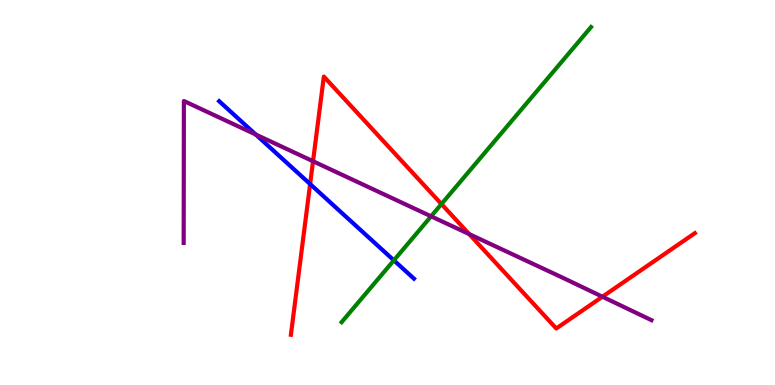[{'lines': ['blue', 'red'], 'intersections': [{'x': 4.0, 'y': 5.22}]}, {'lines': ['green', 'red'], 'intersections': [{'x': 5.7, 'y': 4.7}]}, {'lines': ['purple', 'red'], 'intersections': [{'x': 4.04, 'y': 5.81}, {'x': 6.05, 'y': 3.92}, {'x': 7.77, 'y': 2.29}]}, {'lines': ['blue', 'green'], 'intersections': [{'x': 5.08, 'y': 3.24}]}, {'lines': ['blue', 'purple'], 'intersections': [{'x': 3.3, 'y': 6.51}]}, {'lines': ['green', 'purple'], 'intersections': [{'x': 5.56, 'y': 4.38}]}]